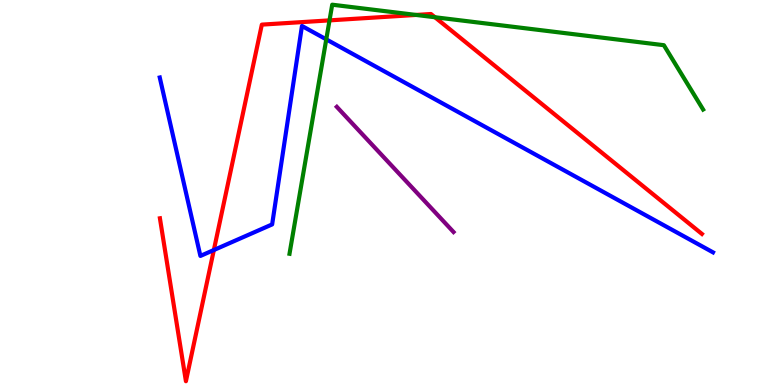[{'lines': ['blue', 'red'], 'intersections': [{'x': 2.76, 'y': 3.51}]}, {'lines': ['green', 'red'], 'intersections': [{'x': 4.25, 'y': 9.47}, {'x': 5.37, 'y': 9.61}, {'x': 5.61, 'y': 9.55}]}, {'lines': ['purple', 'red'], 'intersections': []}, {'lines': ['blue', 'green'], 'intersections': [{'x': 4.21, 'y': 8.98}]}, {'lines': ['blue', 'purple'], 'intersections': []}, {'lines': ['green', 'purple'], 'intersections': []}]